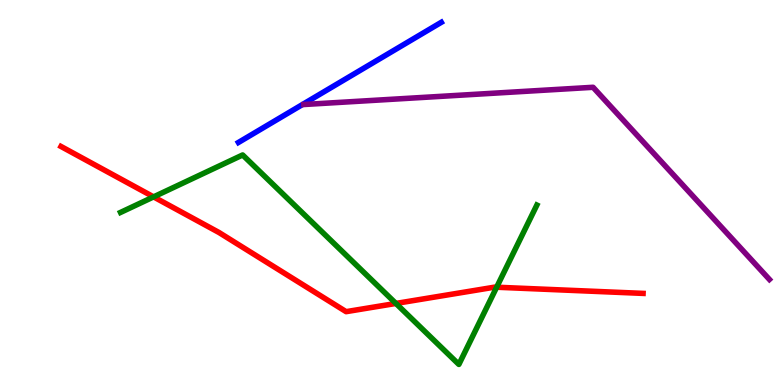[{'lines': ['blue', 'red'], 'intersections': []}, {'lines': ['green', 'red'], 'intersections': [{'x': 1.98, 'y': 4.89}, {'x': 5.11, 'y': 2.12}, {'x': 6.41, 'y': 2.54}]}, {'lines': ['purple', 'red'], 'intersections': []}, {'lines': ['blue', 'green'], 'intersections': []}, {'lines': ['blue', 'purple'], 'intersections': []}, {'lines': ['green', 'purple'], 'intersections': []}]